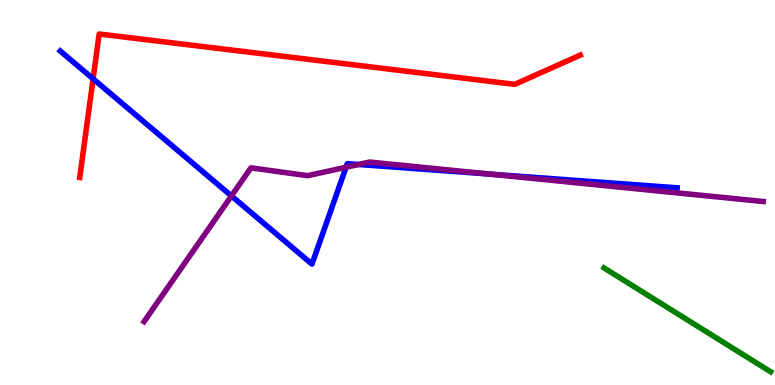[{'lines': ['blue', 'red'], 'intersections': [{'x': 1.2, 'y': 7.95}]}, {'lines': ['green', 'red'], 'intersections': []}, {'lines': ['purple', 'red'], 'intersections': []}, {'lines': ['blue', 'green'], 'intersections': []}, {'lines': ['blue', 'purple'], 'intersections': [{'x': 2.99, 'y': 4.91}, {'x': 4.47, 'y': 5.66}, {'x': 4.63, 'y': 5.73}, {'x': 6.31, 'y': 5.48}]}, {'lines': ['green', 'purple'], 'intersections': []}]